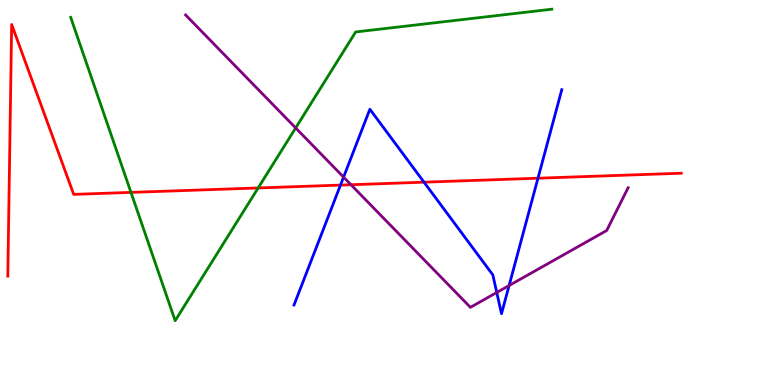[{'lines': ['blue', 'red'], 'intersections': [{'x': 4.39, 'y': 5.19}, {'x': 5.47, 'y': 5.27}, {'x': 6.94, 'y': 5.37}]}, {'lines': ['green', 'red'], 'intersections': [{'x': 1.69, 'y': 5.0}, {'x': 3.33, 'y': 5.12}]}, {'lines': ['purple', 'red'], 'intersections': [{'x': 4.53, 'y': 5.2}]}, {'lines': ['blue', 'green'], 'intersections': []}, {'lines': ['blue', 'purple'], 'intersections': [{'x': 4.43, 'y': 5.4}, {'x': 6.41, 'y': 2.4}, {'x': 6.57, 'y': 2.58}]}, {'lines': ['green', 'purple'], 'intersections': [{'x': 3.82, 'y': 6.68}]}]